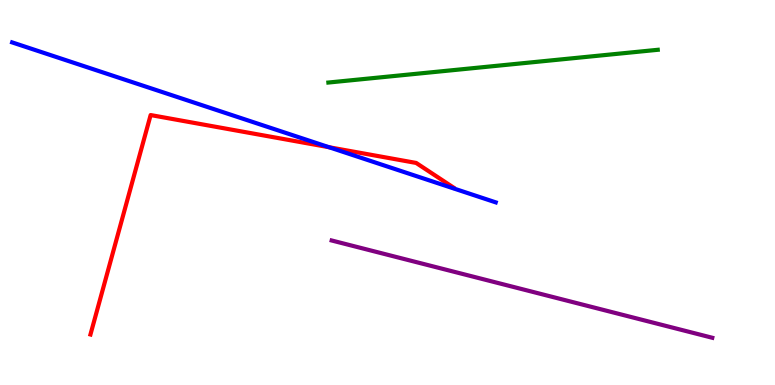[{'lines': ['blue', 'red'], 'intersections': [{'x': 4.25, 'y': 6.18}]}, {'lines': ['green', 'red'], 'intersections': []}, {'lines': ['purple', 'red'], 'intersections': []}, {'lines': ['blue', 'green'], 'intersections': []}, {'lines': ['blue', 'purple'], 'intersections': []}, {'lines': ['green', 'purple'], 'intersections': []}]